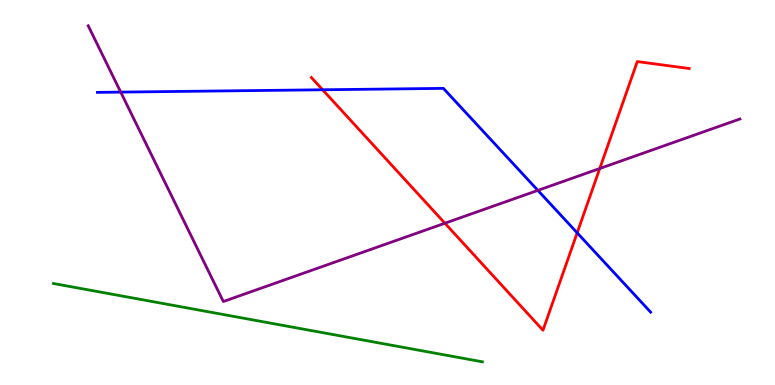[{'lines': ['blue', 'red'], 'intersections': [{'x': 4.16, 'y': 7.67}, {'x': 7.45, 'y': 3.95}]}, {'lines': ['green', 'red'], 'intersections': []}, {'lines': ['purple', 'red'], 'intersections': [{'x': 5.74, 'y': 4.2}, {'x': 7.74, 'y': 5.62}]}, {'lines': ['blue', 'green'], 'intersections': []}, {'lines': ['blue', 'purple'], 'intersections': [{'x': 1.56, 'y': 7.61}, {'x': 6.94, 'y': 5.06}]}, {'lines': ['green', 'purple'], 'intersections': []}]